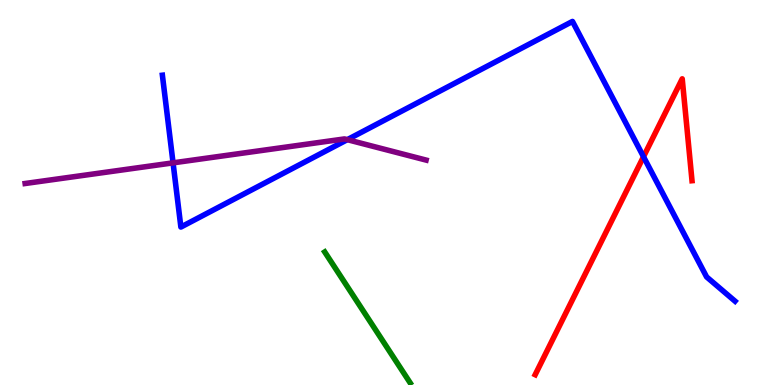[{'lines': ['blue', 'red'], 'intersections': [{'x': 8.3, 'y': 5.93}]}, {'lines': ['green', 'red'], 'intersections': []}, {'lines': ['purple', 'red'], 'intersections': []}, {'lines': ['blue', 'green'], 'intersections': []}, {'lines': ['blue', 'purple'], 'intersections': [{'x': 2.23, 'y': 5.77}, {'x': 4.48, 'y': 6.37}]}, {'lines': ['green', 'purple'], 'intersections': []}]